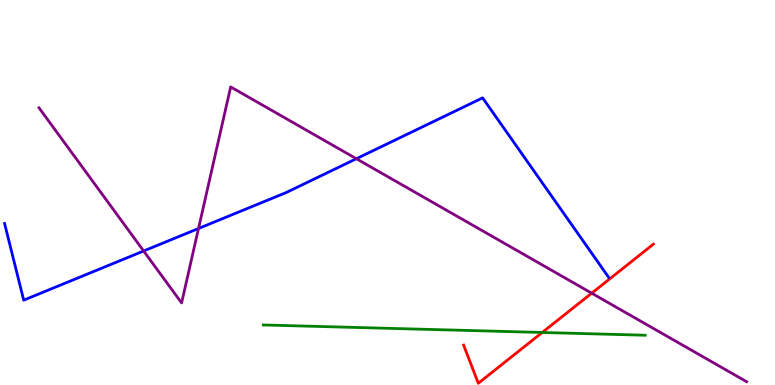[{'lines': ['blue', 'red'], 'intersections': []}, {'lines': ['green', 'red'], 'intersections': [{'x': 7.0, 'y': 1.36}]}, {'lines': ['purple', 'red'], 'intersections': [{'x': 7.63, 'y': 2.38}]}, {'lines': ['blue', 'green'], 'intersections': []}, {'lines': ['blue', 'purple'], 'intersections': [{'x': 1.85, 'y': 3.48}, {'x': 2.56, 'y': 4.07}, {'x': 4.6, 'y': 5.88}]}, {'lines': ['green', 'purple'], 'intersections': []}]